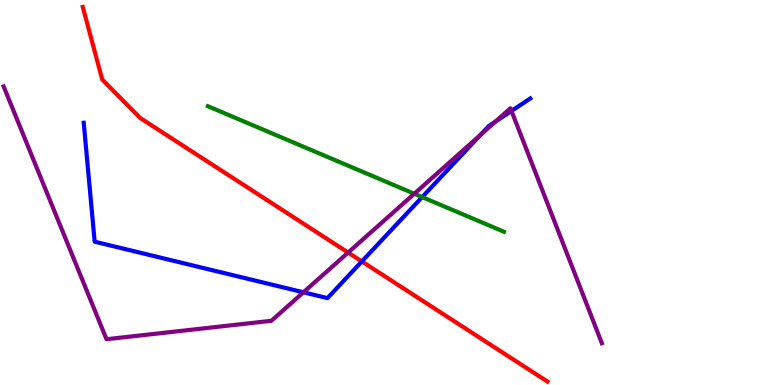[{'lines': ['blue', 'red'], 'intersections': [{'x': 4.67, 'y': 3.21}]}, {'lines': ['green', 'red'], 'intersections': []}, {'lines': ['purple', 'red'], 'intersections': [{'x': 4.49, 'y': 3.44}]}, {'lines': ['blue', 'green'], 'intersections': [{'x': 5.45, 'y': 4.88}]}, {'lines': ['blue', 'purple'], 'intersections': [{'x': 3.92, 'y': 2.41}, {'x': 6.2, 'y': 6.5}, {'x': 6.39, 'y': 6.84}, {'x': 6.6, 'y': 7.12}]}, {'lines': ['green', 'purple'], 'intersections': [{'x': 5.35, 'y': 4.97}]}]